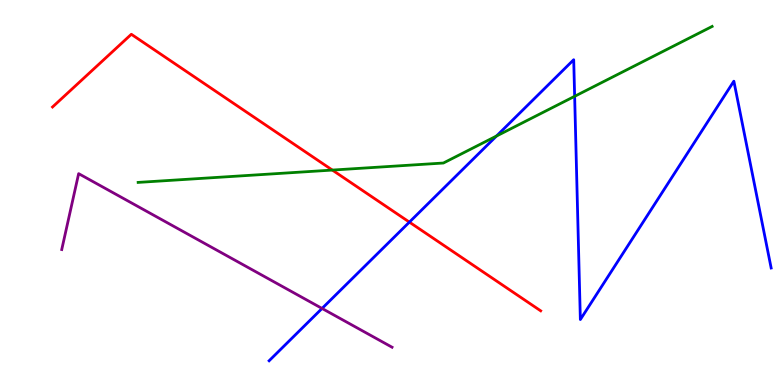[{'lines': ['blue', 'red'], 'intersections': [{'x': 5.28, 'y': 4.23}]}, {'lines': ['green', 'red'], 'intersections': [{'x': 4.29, 'y': 5.58}]}, {'lines': ['purple', 'red'], 'intersections': []}, {'lines': ['blue', 'green'], 'intersections': [{'x': 6.41, 'y': 6.47}, {'x': 7.41, 'y': 7.5}]}, {'lines': ['blue', 'purple'], 'intersections': [{'x': 4.16, 'y': 1.99}]}, {'lines': ['green', 'purple'], 'intersections': []}]